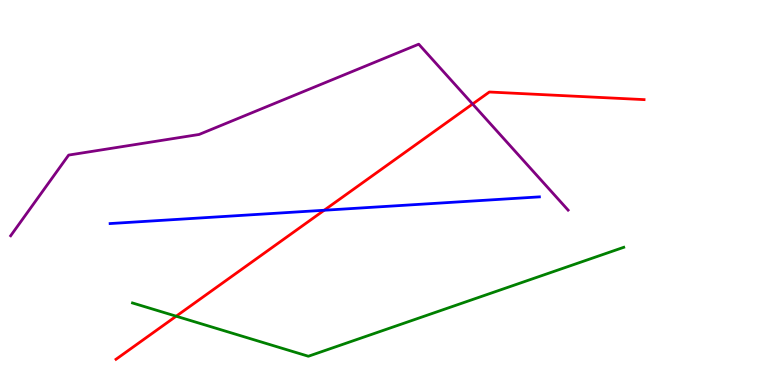[{'lines': ['blue', 'red'], 'intersections': [{'x': 4.18, 'y': 4.54}]}, {'lines': ['green', 'red'], 'intersections': [{'x': 2.27, 'y': 1.79}]}, {'lines': ['purple', 'red'], 'intersections': [{'x': 6.1, 'y': 7.3}]}, {'lines': ['blue', 'green'], 'intersections': []}, {'lines': ['blue', 'purple'], 'intersections': []}, {'lines': ['green', 'purple'], 'intersections': []}]